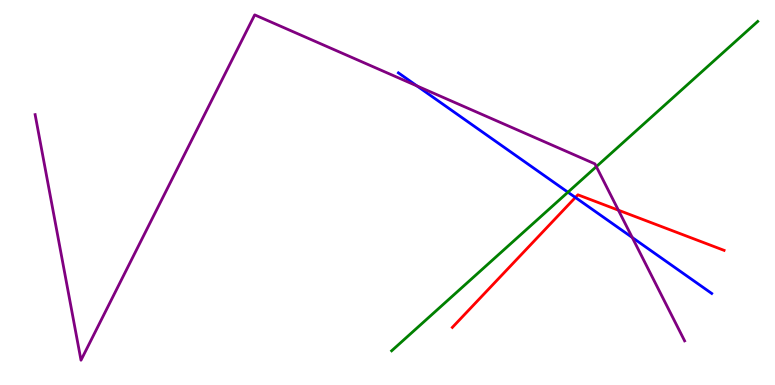[{'lines': ['blue', 'red'], 'intersections': [{'x': 7.42, 'y': 4.87}]}, {'lines': ['green', 'red'], 'intersections': []}, {'lines': ['purple', 'red'], 'intersections': [{'x': 7.98, 'y': 4.54}]}, {'lines': ['blue', 'green'], 'intersections': [{'x': 7.33, 'y': 5.01}]}, {'lines': ['blue', 'purple'], 'intersections': [{'x': 5.38, 'y': 7.77}, {'x': 8.16, 'y': 3.83}]}, {'lines': ['green', 'purple'], 'intersections': [{'x': 7.69, 'y': 5.67}]}]